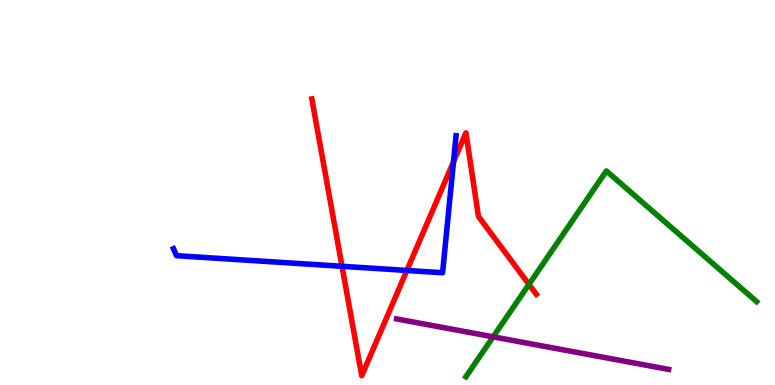[{'lines': ['blue', 'red'], 'intersections': [{'x': 4.41, 'y': 3.08}, {'x': 5.25, 'y': 2.98}, {'x': 5.85, 'y': 5.8}]}, {'lines': ['green', 'red'], 'intersections': [{'x': 6.83, 'y': 2.61}]}, {'lines': ['purple', 'red'], 'intersections': []}, {'lines': ['blue', 'green'], 'intersections': []}, {'lines': ['blue', 'purple'], 'intersections': []}, {'lines': ['green', 'purple'], 'intersections': [{'x': 6.36, 'y': 1.25}]}]